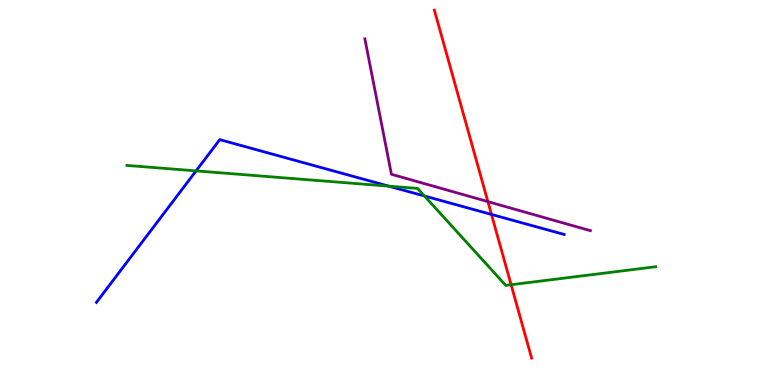[{'lines': ['blue', 'red'], 'intersections': [{'x': 6.34, 'y': 4.43}]}, {'lines': ['green', 'red'], 'intersections': [{'x': 6.59, 'y': 2.6}]}, {'lines': ['purple', 'red'], 'intersections': [{'x': 6.3, 'y': 4.76}]}, {'lines': ['blue', 'green'], 'intersections': [{'x': 2.53, 'y': 5.56}, {'x': 5.02, 'y': 5.17}, {'x': 5.48, 'y': 4.91}]}, {'lines': ['blue', 'purple'], 'intersections': []}, {'lines': ['green', 'purple'], 'intersections': []}]